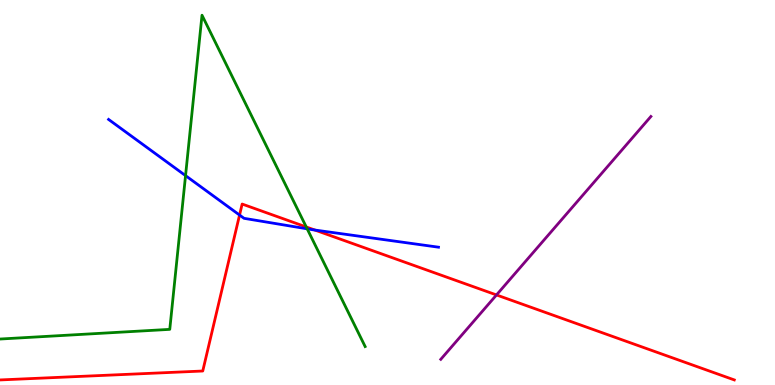[{'lines': ['blue', 'red'], 'intersections': [{'x': 3.09, 'y': 4.41}, {'x': 4.06, 'y': 4.02}]}, {'lines': ['green', 'red'], 'intersections': [{'x': 3.95, 'y': 4.1}]}, {'lines': ['purple', 'red'], 'intersections': [{'x': 6.41, 'y': 2.34}]}, {'lines': ['blue', 'green'], 'intersections': [{'x': 2.39, 'y': 5.44}, {'x': 3.96, 'y': 4.06}]}, {'lines': ['blue', 'purple'], 'intersections': []}, {'lines': ['green', 'purple'], 'intersections': []}]